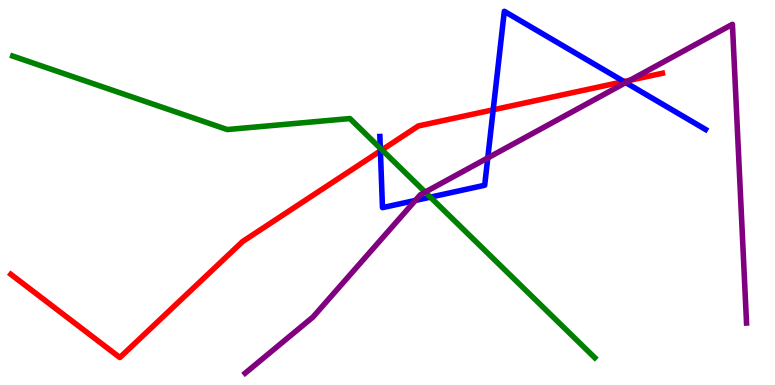[{'lines': ['blue', 'red'], 'intersections': [{'x': 4.91, 'y': 6.08}, {'x': 6.36, 'y': 7.15}, {'x': 8.05, 'y': 7.88}]}, {'lines': ['green', 'red'], 'intersections': [{'x': 4.93, 'y': 6.11}]}, {'lines': ['purple', 'red'], 'intersections': [{'x': 8.13, 'y': 7.92}]}, {'lines': ['blue', 'green'], 'intersections': [{'x': 4.91, 'y': 6.15}, {'x': 5.55, 'y': 4.88}]}, {'lines': ['blue', 'purple'], 'intersections': [{'x': 5.36, 'y': 4.79}, {'x': 6.29, 'y': 5.9}, {'x': 8.07, 'y': 7.85}]}, {'lines': ['green', 'purple'], 'intersections': [{'x': 5.49, 'y': 5.01}]}]